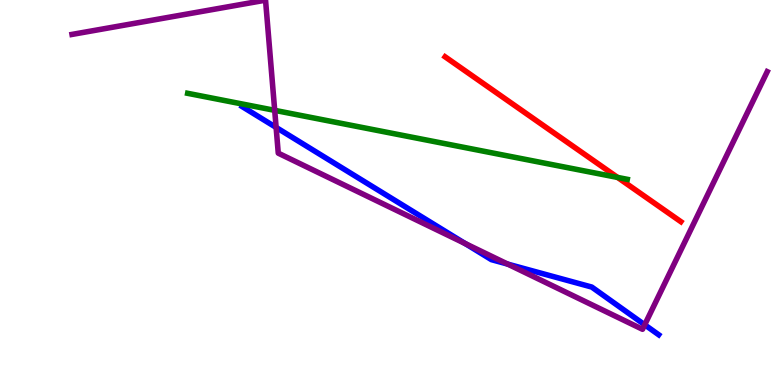[{'lines': ['blue', 'red'], 'intersections': []}, {'lines': ['green', 'red'], 'intersections': [{'x': 7.97, 'y': 5.39}]}, {'lines': ['purple', 'red'], 'intersections': []}, {'lines': ['blue', 'green'], 'intersections': []}, {'lines': ['blue', 'purple'], 'intersections': [{'x': 3.56, 'y': 6.69}, {'x': 6.0, 'y': 3.67}, {'x': 6.55, 'y': 3.14}, {'x': 8.32, 'y': 1.56}]}, {'lines': ['green', 'purple'], 'intersections': [{'x': 3.54, 'y': 7.13}]}]